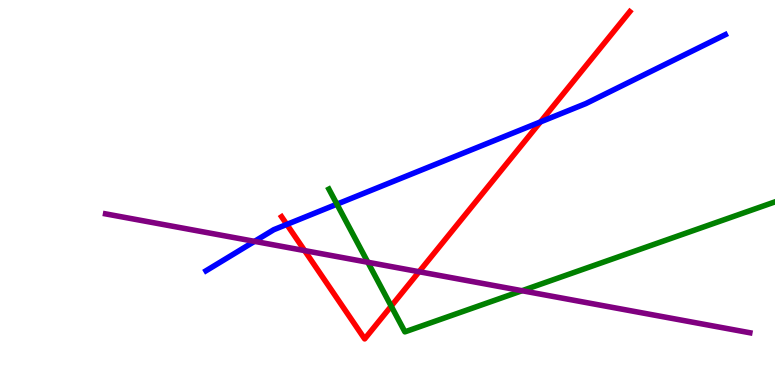[{'lines': ['blue', 'red'], 'intersections': [{'x': 3.7, 'y': 4.17}, {'x': 6.97, 'y': 6.83}]}, {'lines': ['green', 'red'], 'intersections': [{'x': 5.05, 'y': 2.05}]}, {'lines': ['purple', 'red'], 'intersections': [{'x': 3.93, 'y': 3.49}, {'x': 5.41, 'y': 2.94}]}, {'lines': ['blue', 'green'], 'intersections': [{'x': 4.35, 'y': 4.7}]}, {'lines': ['blue', 'purple'], 'intersections': [{'x': 3.28, 'y': 3.73}]}, {'lines': ['green', 'purple'], 'intersections': [{'x': 4.75, 'y': 3.19}, {'x': 6.74, 'y': 2.45}]}]